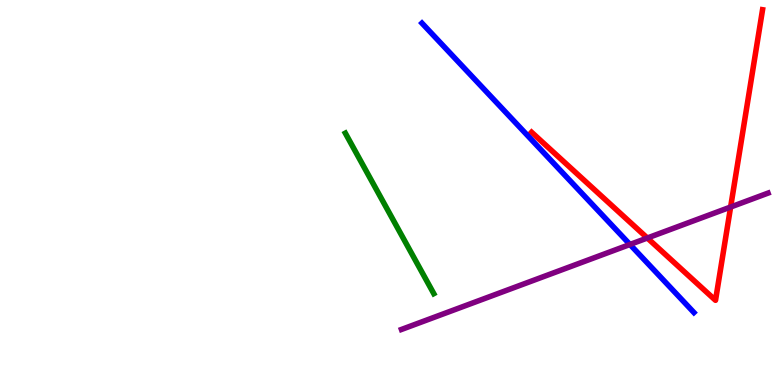[{'lines': ['blue', 'red'], 'intersections': []}, {'lines': ['green', 'red'], 'intersections': []}, {'lines': ['purple', 'red'], 'intersections': [{'x': 8.35, 'y': 3.82}, {'x': 9.43, 'y': 4.62}]}, {'lines': ['blue', 'green'], 'intersections': []}, {'lines': ['blue', 'purple'], 'intersections': [{'x': 8.13, 'y': 3.65}]}, {'lines': ['green', 'purple'], 'intersections': []}]